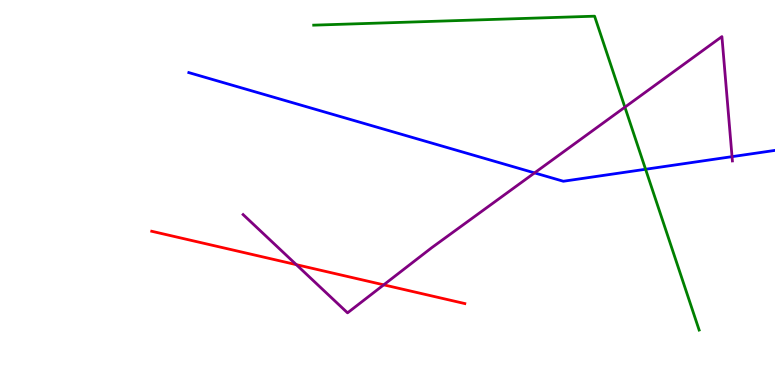[{'lines': ['blue', 'red'], 'intersections': []}, {'lines': ['green', 'red'], 'intersections': []}, {'lines': ['purple', 'red'], 'intersections': [{'x': 3.82, 'y': 3.13}, {'x': 4.95, 'y': 2.6}]}, {'lines': ['blue', 'green'], 'intersections': [{'x': 8.33, 'y': 5.6}]}, {'lines': ['blue', 'purple'], 'intersections': [{'x': 6.9, 'y': 5.51}, {'x': 9.45, 'y': 5.93}]}, {'lines': ['green', 'purple'], 'intersections': [{'x': 8.06, 'y': 7.22}]}]